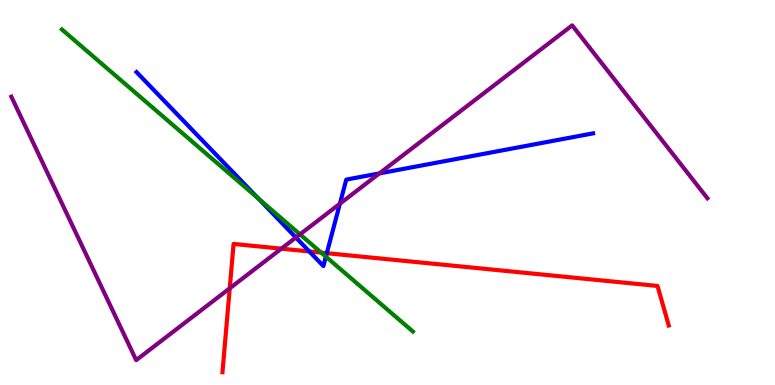[{'lines': ['blue', 'red'], 'intersections': [{'x': 3.99, 'y': 3.47}, {'x': 4.22, 'y': 3.42}]}, {'lines': ['green', 'red'], 'intersections': [{'x': 4.14, 'y': 3.44}]}, {'lines': ['purple', 'red'], 'intersections': [{'x': 2.96, 'y': 2.51}, {'x': 3.63, 'y': 3.54}]}, {'lines': ['blue', 'green'], 'intersections': [{'x': 3.33, 'y': 4.84}, {'x': 4.2, 'y': 3.33}]}, {'lines': ['blue', 'purple'], 'intersections': [{'x': 3.82, 'y': 3.83}, {'x': 4.39, 'y': 4.71}, {'x': 4.9, 'y': 5.5}]}, {'lines': ['green', 'purple'], 'intersections': [{'x': 3.87, 'y': 3.91}]}]